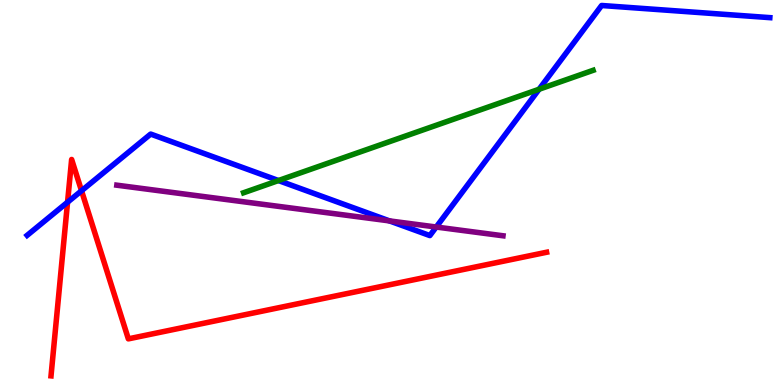[{'lines': ['blue', 'red'], 'intersections': [{'x': 0.872, 'y': 4.75}, {'x': 1.05, 'y': 5.05}]}, {'lines': ['green', 'red'], 'intersections': []}, {'lines': ['purple', 'red'], 'intersections': []}, {'lines': ['blue', 'green'], 'intersections': [{'x': 3.59, 'y': 5.31}, {'x': 6.96, 'y': 7.68}]}, {'lines': ['blue', 'purple'], 'intersections': [{'x': 5.03, 'y': 4.26}, {'x': 5.63, 'y': 4.1}]}, {'lines': ['green', 'purple'], 'intersections': []}]